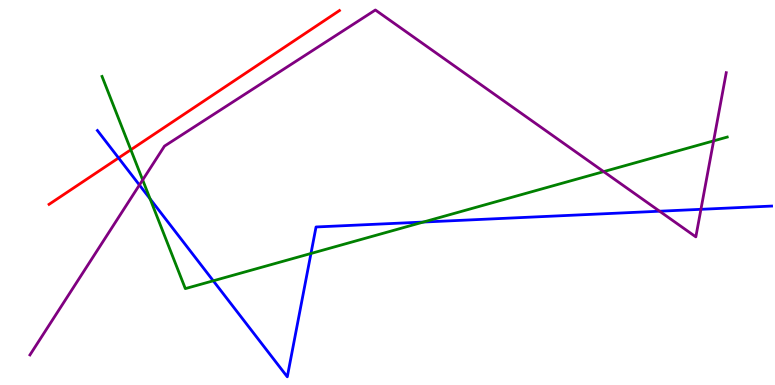[{'lines': ['blue', 'red'], 'intersections': [{'x': 1.53, 'y': 5.9}]}, {'lines': ['green', 'red'], 'intersections': [{'x': 1.69, 'y': 6.11}]}, {'lines': ['purple', 'red'], 'intersections': []}, {'lines': ['blue', 'green'], 'intersections': [{'x': 1.94, 'y': 4.84}, {'x': 2.75, 'y': 2.71}, {'x': 4.01, 'y': 3.42}, {'x': 5.46, 'y': 4.23}]}, {'lines': ['blue', 'purple'], 'intersections': [{'x': 1.8, 'y': 5.19}, {'x': 8.51, 'y': 4.51}, {'x': 9.04, 'y': 4.56}]}, {'lines': ['green', 'purple'], 'intersections': [{'x': 1.84, 'y': 5.33}, {'x': 7.79, 'y': 5.54}, {'x': 9.21, 'y': 6.34}]}]